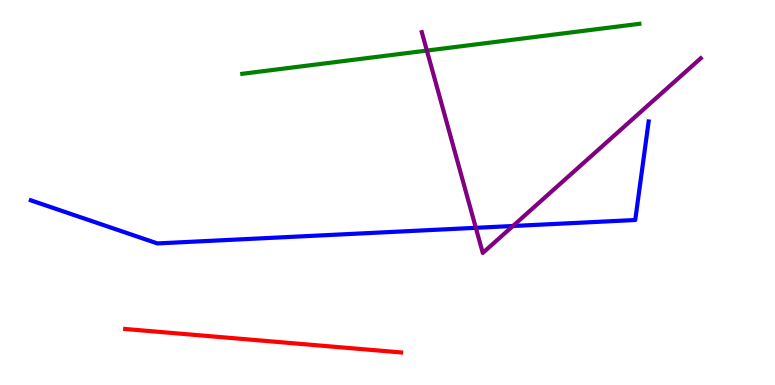[{'lines': ['blue', 'red'], 'intersections': []}, {'lines': ['green', 'red'], 'intersections': []}, {'lines': ['purple', 'red'], 'intersections': []}, {'lines': ['blue', 'green'], 'intersections': []}, {'lines': ['blue', 'purple'], 'intersections': [{'x': 6.14, 'y': 4.08}, {'x': 6.62, 'y': 4.13}]}, {'lines': ['green', 'purple'], 'intersections': [{'x': 5.51, 'y': 8.69}]}]